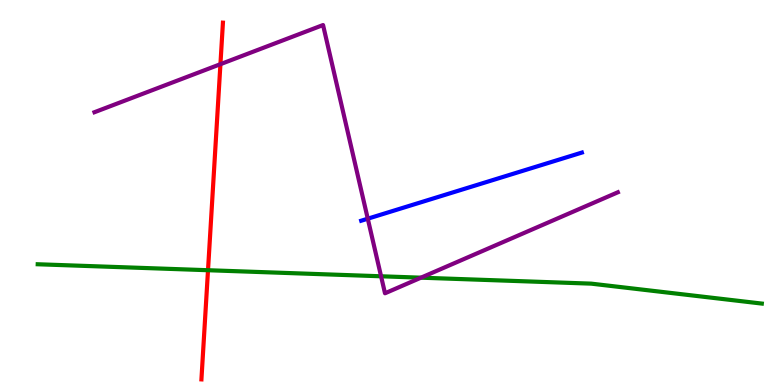[{'lines': ['blue', 'red'], 'intersections': []}, {'lines': ['green', 'red'], 'intersections': [{'x': 2.68, 'y': 2.98}]}, {'lines': ['purple', 'red'], 'intersections': [{'x': 2.84, 'y': 8.33}]}, {'lines': ['blue', 'green'], 'intersections': []}, {'lines': ['blue', 'purple'], 'intersections': [{'x': 4.75, 'y': 4.32}]}, {'lines': ['green', 'purple'], 'intersections': [{'x': 4.92, 'y': 2.82}, {'x': 5.43, 'y': 2.79}]}]